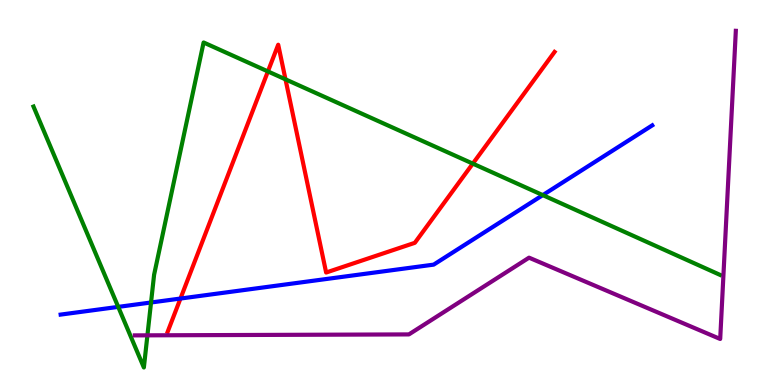[{'lines': ['blue', 'red'], 'intersections': [{'x': 2.33, 'y': 2.25}]}, {'lines': ['green', 'red'], 'intersections': [{'x': 3.46, 'y': 8.14}, {'x': 3.68, 'y': 7.94}, {'x': 6.1, 'y': 5.75}]}, {'lines': ['purple', 'red'], 'intersections': []}, {'lines': ['blue', 'green'], 'intersections': [{'x': 1.53, 'y': 2.03}, {'x': 1.95, 'y': 2.14}, {'x': 7.0, 'y': 4.93}]}, {'lines': ['blue', 'purple'], 'intersections': []}, {'lines': ['green', 'purple'], 'intersections': [{'x': 1.9, 'y': 1.29}]}]